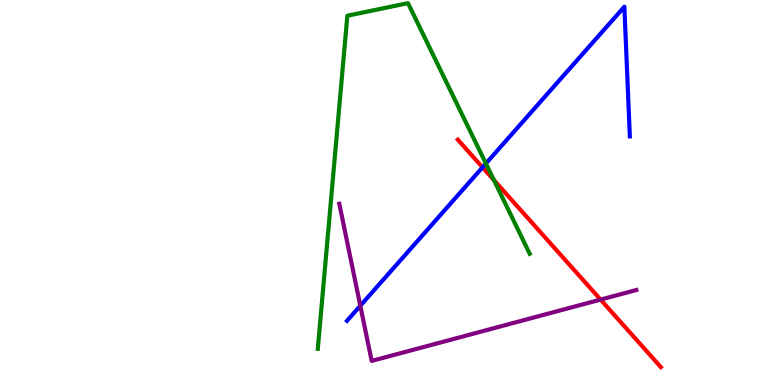[{'lines': ['blue', 'red'], 'intersections': [{'x': 6.23, 'y': 5.65}]}, {'lines': ['green', 'red'], 'intersections': [{'x': 6.37, 'y': 5.32}]}, {'lines': ['purple', 'red'], 'intersections': [{'x': 7.75, 'y': 2.22}]}, {'lines': ['blue', 'green'], 'intersections': [{'x': 6.27, 'y': 5.75}]}, {'lines': ['blue', 'purple'], 'intersections': [{'x': 4.65, 'y': 2.06}]}, {'lines': ['green', 'purple'], 'intersections': []}]